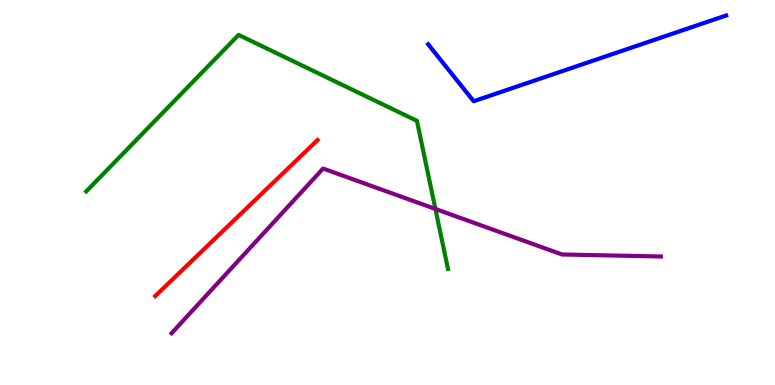[{'lines': ['blue', 'red'], 'intersections': []}, {'lines': ['green', 'red'], 'intersections': []}, {'lines': ['purple', 'red'], 'intersections': []}, {'lines': ['blue', 'green'], 'intersections': []}, {'lines': ['blue', 'purple'], 'intersections': []}, {'lines': ['green', 'purple'], 'intersections': [{'x': 5.62, 'y': 4.57}]}]